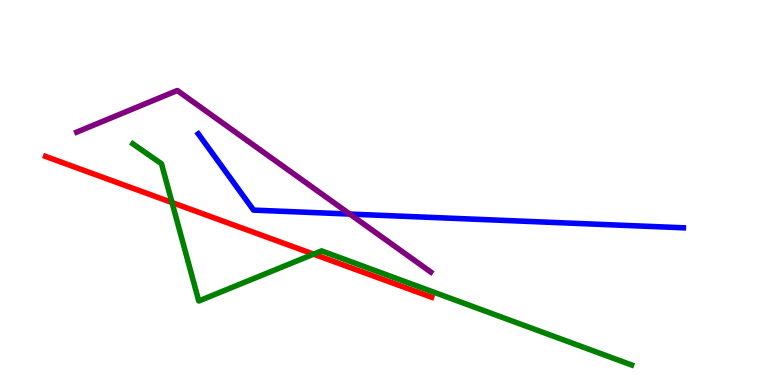[{'lines': ['blue', 'red'], 'intersections': []}, {'lines': ['green', 'red'], 'intersections': [{'x': 2.22, 'y': 4.74}, {'x': 4.05, 'y': 3.4}]}, {'lines': ['purple', 'red'], 'intersections': []}, {'lines': ['blue', 'green'], 'intersections': []}, {'lines': ['blue', 'purple'], 'intersections': [{'x': 4.51, 'y': 4.44}]}, {'lines': ['green', 'purple'], 'intersections': []}]